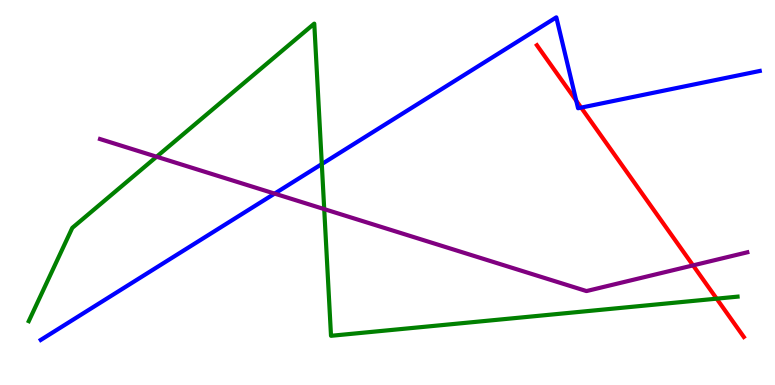[{'lines': ['blue', 'red'], 'intersections': [{'x': 7.44, 'y': 7.38}, {'x': 7.5, 'y': 7.2}]}, {'lines': ['green', 'red'], 'intersections': [{'x': 9.25, 'y': 2.24}]}, {'lines': ['purple', 'red'], 'intersections': [{'x': 8.94, 'y': 3.11}]}, {'lines': ['blue', 'green'], 'intersections': [{'x': 4.15, 'y': 5.74}]}, {'lines': ['blue', 'purple'], 'intersections': [{'x': 3.54, 'y': 4.97}]}, {'lines': ['green', 'purple'], 'intersections': [{'x': 2.02, 'y': 5.93}, {'x': 4.18, 'y': 4.57}]}]